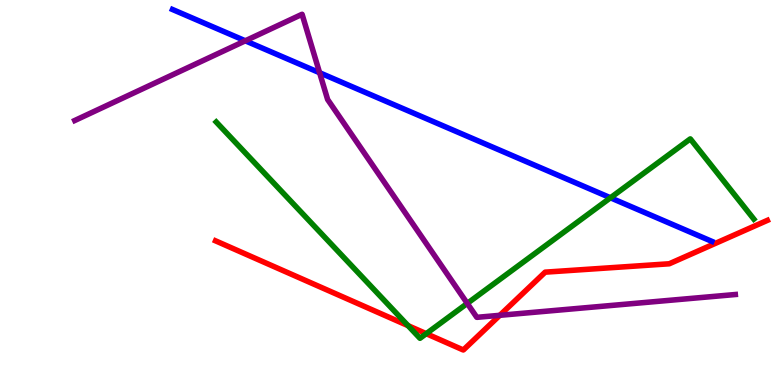[{'lines': ['blue', 'red'], 'intersections': []}, {'lines': ['green', 'red'], 'intersections': [{'x': 5.27, 'y': 1.54}, {'x': 5.5, 'y': 1.33}]}, {'lines': ['purple', 'red'], 'intersections': [{'x': 6.45, 'y': 1.81}]}, {'lines': ['blue', 'green'], 'intersections': [{'x': 7.88, 'y': 4.86}]}, {'lines': ['blue', 'purple'], 'intersections': [{'x': 3.17, 'y': 8.94}, {'x': 4.12, 'y': 8.11}]}, {'lines': ['green', 'purple'], 'intersections': [{'x': 6.03, 'y': 2.12}]}]